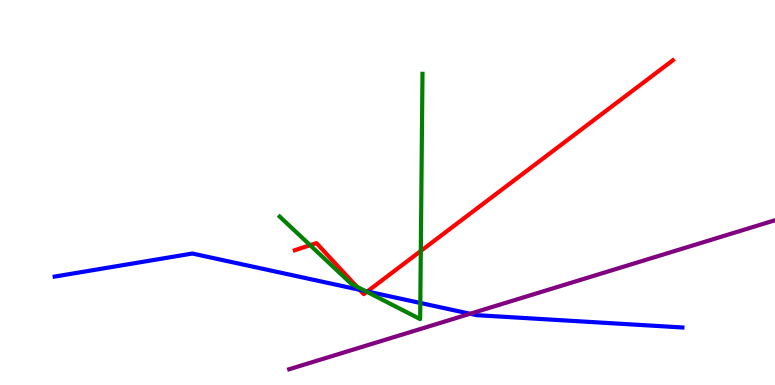[{'lines': ['blue', 'red'], 'intersections': [{'x': 4.64, 'y': 2.47}, {'x': 4.74, 'y': 2.43}]}, {'lines': ['green', 'red'], 'intersections': [{'x': 4.0, 'y': 3.63}, {'x': 4.6, 'y': 2.55}, {'x': 4.73, 'y': 2.42}, {'x': 5.43, 'y': 3.48}]}, {'lines': ['purple', 'red'], 'intersections': []}, {'lines': ['blue', 'green'], 'intersections': [{'x': 4.71, 'y': 2.44}, {'x': 5.42, 'y': 2.13}]}, {'lines': ['blue', 'purple'], 'intersections': [{'x': 6.07, 'y': 1.85}]}, {'lines': ['green', 'purple'], 'intersections': []}]